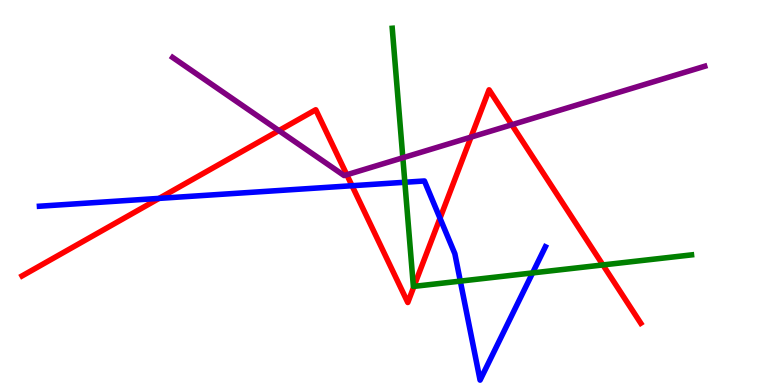[{'lines': ['blue', 'red'], 'intersections': [{'x': 2.05, 'y': 4.85}, {'x': 4.54, 'y': 5.18}, {'x': 5.68, 'y': 4.33}]}, {'lines': ['green', 'red'], 'intersections': [{'x': 5.34, 'y': 2.56}, {'x': 7.78, 'y': 3.12}]}, {'lines': ['purple', 'red'], 'intersections': [{'x': 3.6, 'y': 6.61}, {'x': 4.47, 'y': 5.46}, {'x': 6.08, 'y': 6.44}, {'x': 6.6, 'y': 6.76}]}, {'lines': ['blue', 'green'], 'intersections': [{'x': 5.22, 'y': 5.27}, {'x': 5.94, 'y': 2.7}, {'x': 6.87, 'y': 2.91}]}, {'lines': ['blue', 'purple'], 'intersections': []}, {'lines': ['green', 'purple'], 'intersections': [{'x': 5.2, 'y': 5.9}]}]